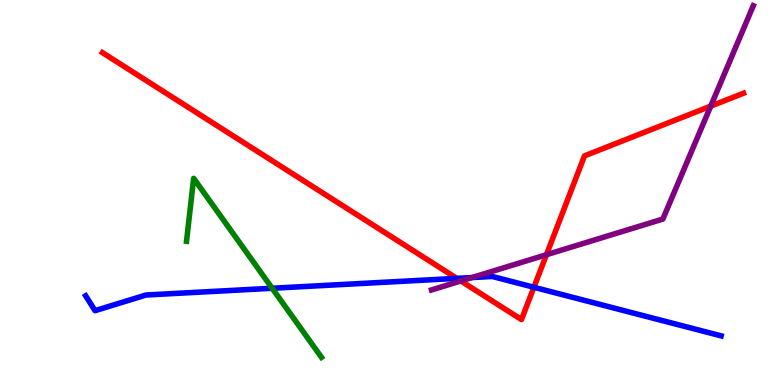[{'lines': ['blue', 'red'], 'intersections': [{'x': 5.89, 'y': 2.77}, {'x': 6.89, 'y': 2.54}]}, {'lines': ['green', 'red'], 'intersections': []}, {'lines': ['purple', 'red'], 'intersections': [{'x': 5.95, 'y': 2.7}, {'x': 7.05, 'y': 3.38}, {'x': 9.17, 'y': 7.24}]}, {'lines': ['blue', 'green'], 'intersections': [{'x': 3.51, 'y': 2.51}]}, {'lines': ['blue', 'purple'], 'intersections': [{'x': 6.09, 'y': 2.79}]}, {'lines': ['green', 'purple'], 'intersections': []}]